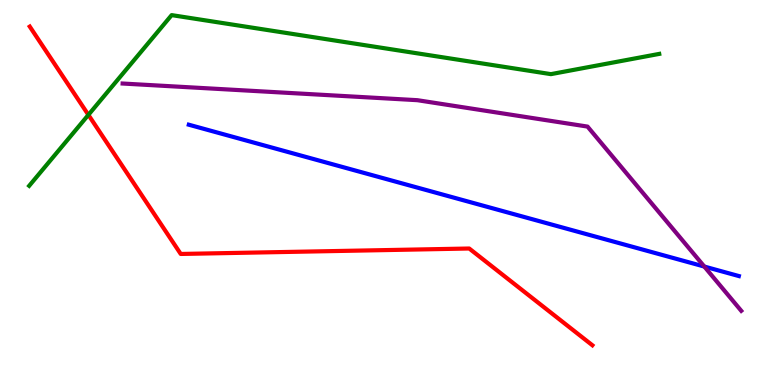[{'lines': ['blue', 'red'], 'intersections': []}, {'lines': ['green', 'red'], 'intersections': [{'x': 1.14, 'y': 7.02}]}, {'lines': ['purple', 'red'], 'intersections': []}, {'lines': ['blue', 'green'], 'intersections': []}, {'lines': ['blue', 'purple'], 'intersections': [{'x': 9.09, 'y': 3.08}]}, {'lines': ['green', 'purple'], 'intersections': []}]